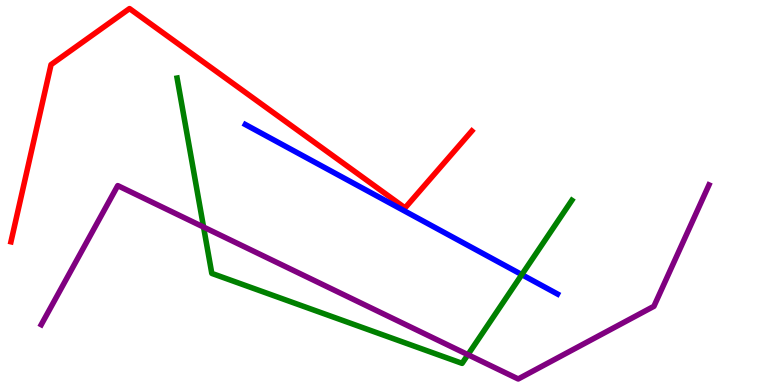[{'lines': ['blue', 'red'], 'intersections': []}, {'lines': ['green', 'red'], 'intersections': []}, {'lines': ['purple', 'red'], 'intersections': []}, {'lines': ['blue', 'green'], 'intersections': [{'x': 6.73, 'y': 2.87}]}, {'lines': ['blue', 'purple'], 'intersections': []}, {'lines': ['green', 'purple'], 'intersections': [{'x': 2.63, 'y': 4.1}, {'x': 6.04, 'y': 0.787}]}]